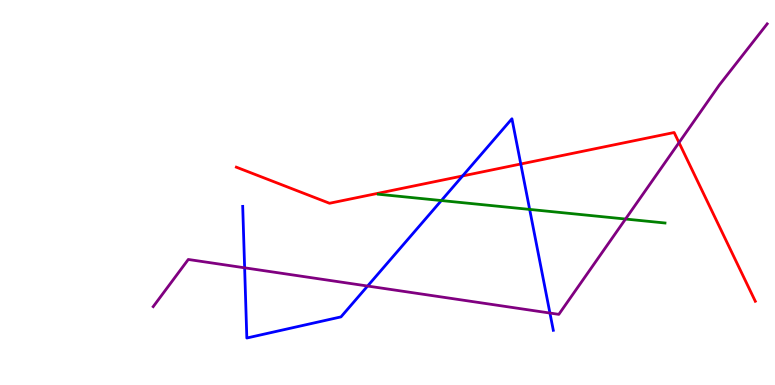[{'lines': ['blue', 'red'], 'intersections': [{'x': 5.97, 'y': 5.43}, {'x': 6.72, 'y': 5.74}]}, {'lines': ['green', 'red'], 'intersections': []}, {'lines': ['purple', 'red'], 'intersections': [{'x': 8.76, 'y': 6.3}]}, {'lines': ['blue', 'green'], 'intersections': [{'x': 5.69, 'y': 4.79}, {'x': 6.83, 'y': 4.56}]}, {'lines': ['blue', 'purple'], 'intersections': [{'x': 3.16, 'y': 3.04}, {'x': 4.74, 'y': 2.57}, {'x': 7.1, 'y': 1.87}]}, {'lines': ['green', 'purple'], 'intersections': [{'x': 8.07, 'y': 4.31}]}]